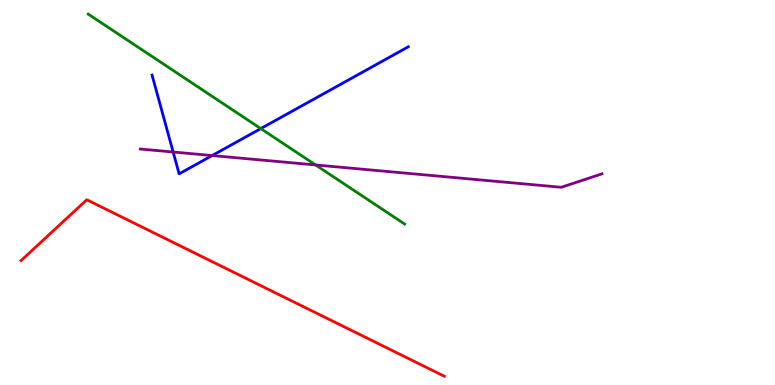[{'lines': ['blue', 'red'], 'intersections': []}, {'lines': ['green', 'red'], 'intersections': []}, {'lines': ['purple', 'red'], 'intersections': []}, {'lines': ['blue', 'green'], 'intersections': [{'x': 3.36, 'y': 6.66}]}, {'lines': ['blue', 'purple'], 'intersections': [{'x': 2.23, 'y': 6.05}, {'x': 2.74, 'y': 5.96}]}, {'lines': ['green', 'purple'], 'intersections': [{'x': 4.07, 'y': 5.72}]}]